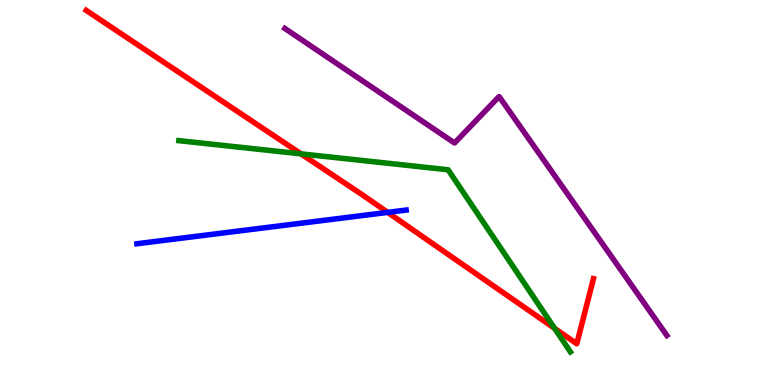[{'lines': ['blue', 'red'], 'intersections': [{'x': 5.0, 'y': 4.48}]}, {'lines': ['green', 'red'], 'intersections': [{'x': 3.88, 'y': 6.0}, {'x': 7.16, 'y': 1.47}]}, {'lines': ['purple', 'red'], 'intersections': []}, {'lines': ['blue', 'green'], 'intersections': []}, {'lines': ['blue', 'purple'], 'intersections': []}, {'lines': ['green', 'purple'], 'intersections': []}]